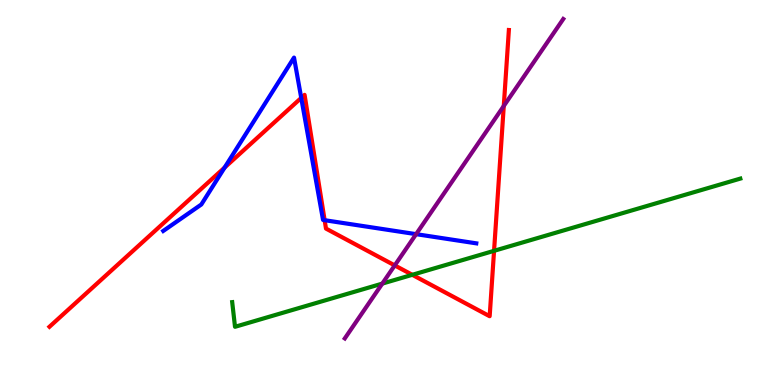[{'lines': ['blue', 'red'], 'intersections': [{'x': 2.9, 'y': 5.65}, {'x': 3.89, 'y': 7.46}, {'x': 4.19, 'y': 4.28}]}, {'lines': ['green', 'red'], 'intersections': [{'x': 5.32, 'y': 2.86}, {'x': 6.37, 'y': 3.49}]}, {'lines': ['purple', 'red'], 'intersections': [{'x': 5.09, 'y': 3.11}, {'x': 6.5, 'y': 7.25}]}, {'lines': ['blue', 'green'], 'intersections': []}, {'lines': ['blue', 'purple'], 'intersections': [{'x': 5.37, 'y': 3.92}]}, {'lines': ['green', 'purple'], 'intersections': [{'x': 4.93, 'y': 2.63}]}]